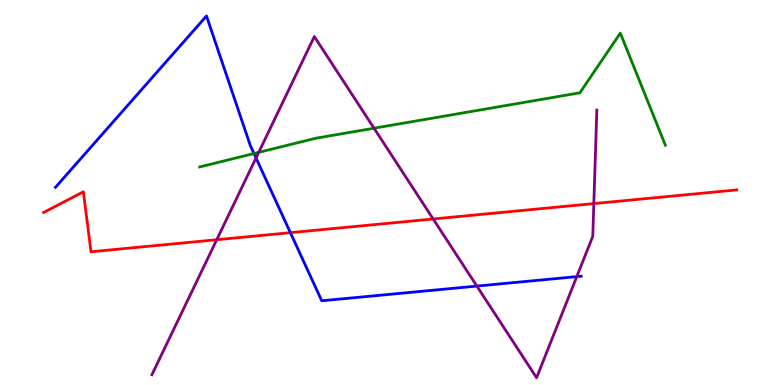[{'lines': ['blue', 'red'], 'intersections': [{'x': 3.75, 'y': 3.96}]}, {'lines': ['green', 'red'], 'intersections': []}, {'lines': ['purple', 'red'], 'intersections': [{'x': 2.8, 'y': 3.77}, {'x': 5.59, 'y': 4.31}, {'x': 7.66, 'y': 4.71}]}, {'lines': ['blue', 'green'], 'intersections': [{'x': 3.28, 'y': 6.01}]}, {'lines': ['blue', 'purple'], 'intersections': [{'x': 3.3, 'y': 5.9}, {'x': 6.15, 'y': 2.57}, {'x': 7.44, 'y': 2.82}]}, {'lines': ['green', 'purple'], 'intersections': [{'x': 3.34, 'y': 6.04}, {'x': 4.83, 'y': 6.67}]}]